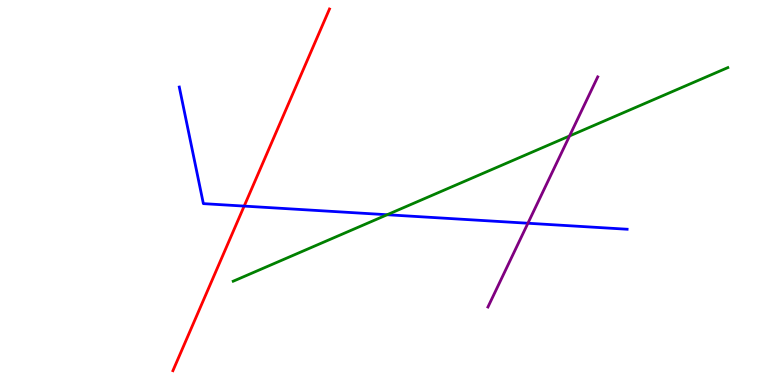[{'lines': ['blue', 'red'], 'intersections': [{'x': 3.15, 'y': 4.65}]}, {'lines': ['green', 'red'], 'intersections': []}, {'lines': ['purple', 'red'], 'intersections': []}, {'lines': ['blue', 'green'], 'intersections': [{'x': 5.0, 'y': 4.42}]}, {'lines': ['blue', 'purple'], 'intersections': [{'x': 6.81, 'y': 4.2}]}, {'lines': ['green', 'purple'], 'intersections': [{'x': 7.35, 'y': 6.47}]}]